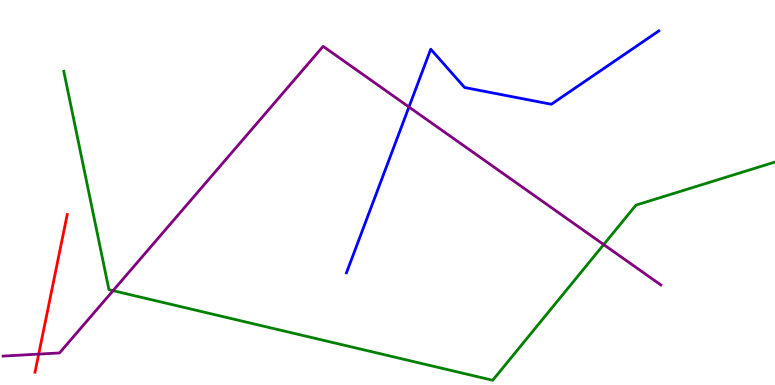[{'lines': ['blue', 'red'], 'intersections': []}, {'lines': ['green', 'red'], 'intersections': []}, {'lines': ['purple', 'red'], 'intersections': [{'x': 0.5, 'y': 0.802}]}, {'lines': ['blue', 'green'], 'intersections': []}, {'lines': ['blue', 'purple'], 'intersections': [{'x': 5.28, 'y': 7.22}]}, {'lines': ['green', 'purple'], 'intersections': [{'x': 1.46, 'y': 2.45}, {'x': 7.79, 'y': 3.65}]}]